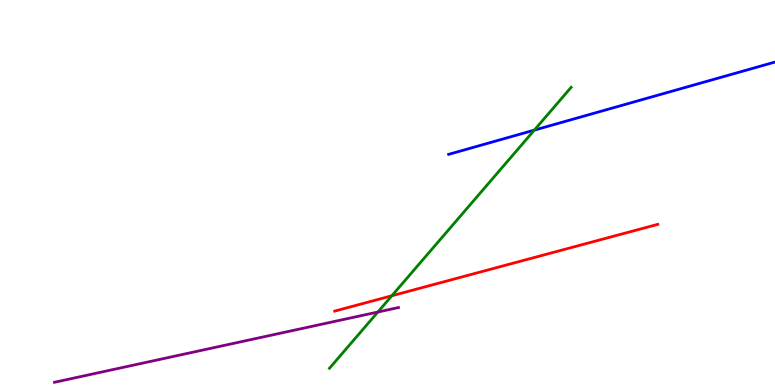[{'lines': ['blue', 'red'], 'intersections': []}, {'lines': ['green', 'red'], 'intersections': [{'x': 5.06, 'y': 2.32}]}, {'lines': ['purple', 'red'], 'intersections': []}, {'lines': ['blue', 'green'], 'intersections': [{'x': 6.89, 'y': 6.62}]}, {'lines': ['blue', 'purple'], 'intersections': []}, {'lines': ['green', 'purple'], 'intersections': [{'x': 4.88, 'y': 1.9}]}]